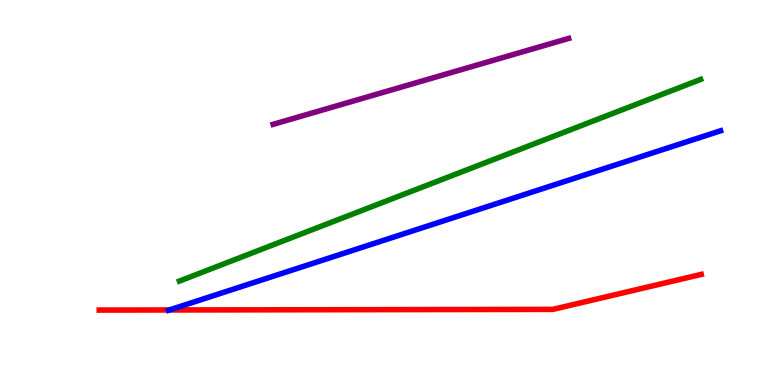[{'lines': ['blue', 'red'], 'intersections': [{'x': 2.19, 'y': 1.95}]}, {'lines': ['green', 'red'], 'intersections': []}, {'lines': ['purple', 'red'], 'intersections': []}, {'lines': ['blue', 'green'], 'intersections': []}, {'lines': ['blue', 'purple'], 'intersections': []}, {'lines': ['green', 'purple'], 'intersections': []}]